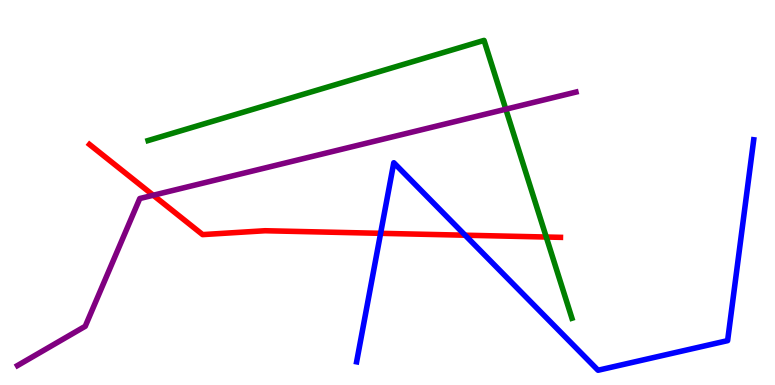[{'lines': ['blue', 'red'], 'intersections': [{'x': 4.91, 'y': 3.94}, {'x': 6.0, 'y': 3.89}]}, {'lines': ['green', 'red'], 'intersections': [{'x': 7.05, 'y': 3.84}]}, {'lines': ['purple', 'red'], 'intersections': [{'x': 1.98, 'y': 4.93}]}, {'lines': ['blue', 'green'], 'intersections': []}, {'lines': ['blue', 'purple'], 'intersections': []}, {'lines': ['green', 'purple'], 'intersections': [{'x': 6.53, 'y': 7.16}]}]